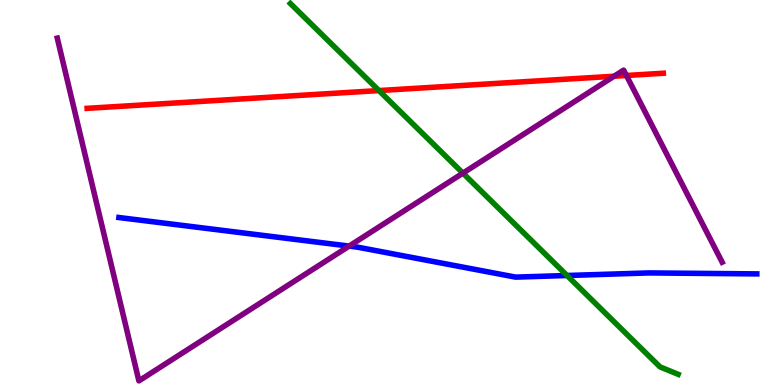[{'lines': ['blue', 'red'], 'intersections': []}, {'lines': ['green', 'red'], 'intersections': [{'x': 4.89, 'y': 7.65}]}, {'lines': ['purple', 'red'], 'intersections': [{'x': 7.92, 'y': 8.02}, {'x': 8.08, 'y': 8.04}]}, {'lines': ['blue', 'green'], 'intersections': [{'x': 7.32, 'y': 2.84}]}, {'lines': ['blue', 'purple'], 'intersections': [{'x': 4.5, 'y': 3.61}]}, {'lines': ['green', 'purple'], 'intersections': [{'x': 5.97, 'y': 5.5}]}]